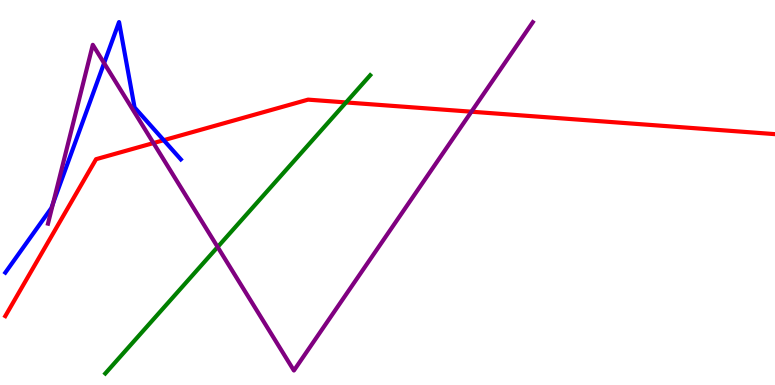[{'lines': ['blue', 'red'], 'intersections': [{'x': 2.11, 'y': 6.36}]}, {'lines': ['green', 'red'], 'intersections': [{'x': 4.47, 'y': 7.34}]}, {'lines': ['purple', 'red'], 'intersections': [{'x': 1.98, 'y': 6.28}, {'x': 6.08, 'y': 7.1}]}, {'lines': ['blue', 'green'], 'intersections': []}, {'lines': ['blue', 'purple'], 'intersections': [{'x': 0.686, 'y': 4.72}, {'x': 1.34, 'y': 8.36}]}, {'lines': ['green', 'purple'], 'intersections': [{'x': 2.81, 'y': 3.58}]}]